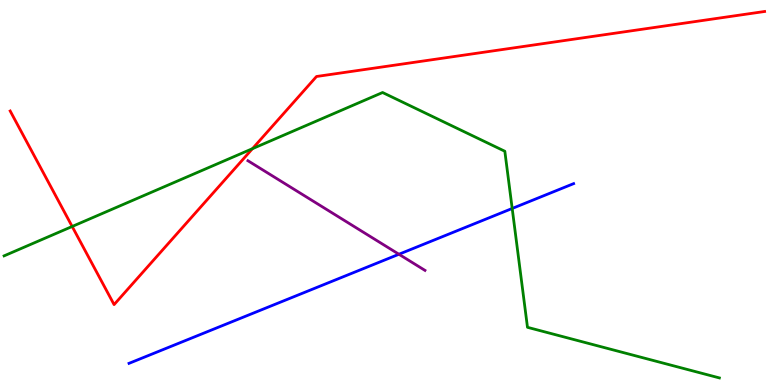[{'lines': ['blue', 'red'], 'intersections': []}, {'lines': ['green', 'red'], 'intersections': [{'x': 0.931, 'y': 4.12}, {'x': 3.26, 'y': 6.14}]}, {'lines': ['purple', 'red'], 'intersections': []}, {'lines': ['blue', 'green'], 'intersections': [{'x': 6.61, 'y': 4.59}]}, {'lines': ['blue', 'purple'], 'intersections': [{'x': 5.15, 'y': 3.4}]}, {'lines': ['green', 'purple'], 'intersections': []}]